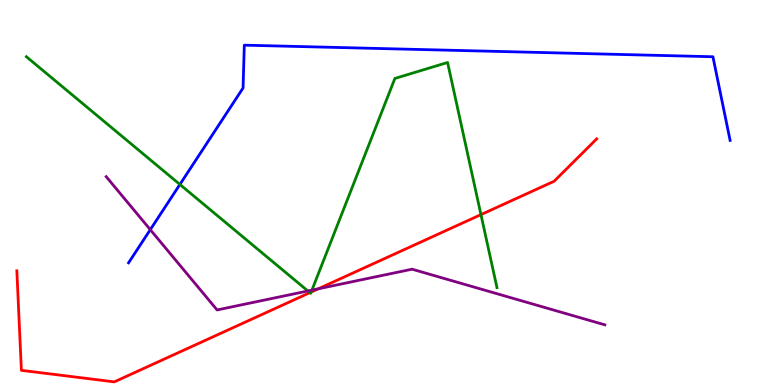[{'lines': ['blue', 'red'], 'intersections': []}, {'lines': ['green', 'red'], 'intersections': [{'x': 4.0, 'y': 2.4}, {'x': 4.02, 'y': 2.41}, {'x': 6.21, 'y': 4.43}]}, {'lines': ['purple', 'red'], 'intersections': [{'x': 4.11, 'y': 2.5}]}, {'lines': ['blue', 'green'], 'intersections': [{'x': 2.32, 'y': 5.21}]}, {'lines': ['blue', 'purple'], 'intersections': [{'x': 1.94, 'y': 4.03}]}, {'lines': ['green', 'purple'], 'intersections': [{'x': 3.97, 'y': 2.44}, {'x': 4.02, 'y': 2.46}]}]